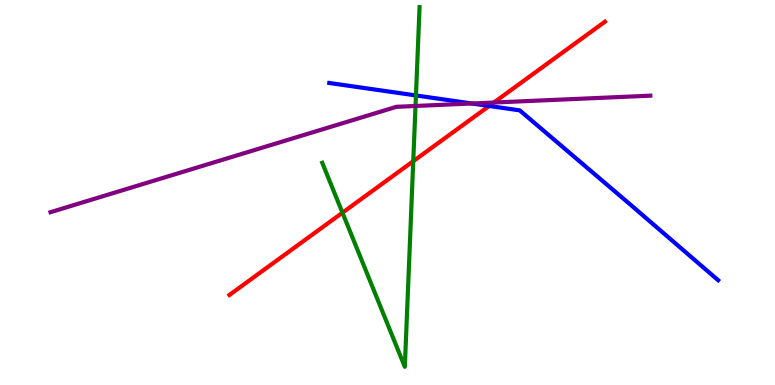[{'lines': ['blue', 'red'], 'intersections': [{'x': 6.31, 'y': 7.25}]}, {'lines': ['green', 'red'], 'intersections': [{'x': 4.42, 'y': 4.48}, {'x': 5.33, 'y': 5.81}]}, {'lines': ['purple', 'red'], 'intersections': [{'x': 6.37, 'y': 7.34}]}, {'lines': ['blue', 'green'], 'intersections': [{'x': 5.37, 'y': 7.52}]}, {'lines': ['blue', 'purple'], 'intersections': [{'x': 6.09, 'y': 7.31}]}, {'lines': ['green', 'purple'], 'intersections': [{'x': 5.36, 'y': 7.25}]}]